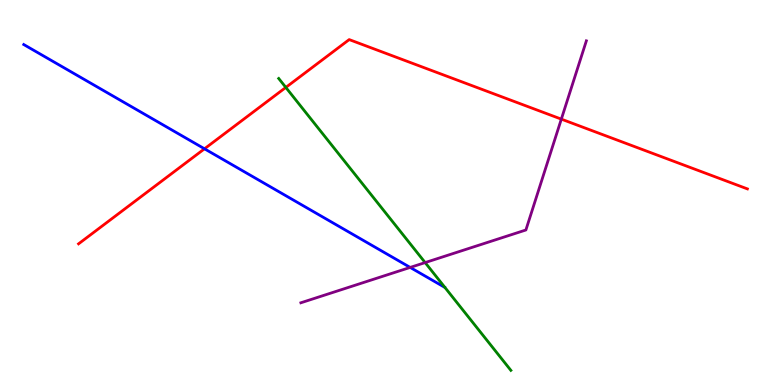[{'lines': ['blue', 'red'], 'intersections': [{'x': 2.64, 'y': 6.14}]}, {'lines': ['green', 'red'], 'intersections': [{'x': 3.69, 'y': 7.73}]}, {'lines': ['purple', 'red'], 'intersections': [{'x': 7.24, 'y': 6.91}]}, {'lines': ['blue', 'green'], 'intersections': []}, {'lines': ['blue', 'purple'], 'intersections': [{'x': 5.29, 'y': 3.05}]}, {'lines': ['green', 'purple'], 'intersections': [{'x': 5.49, 'y': 3.18}]}]